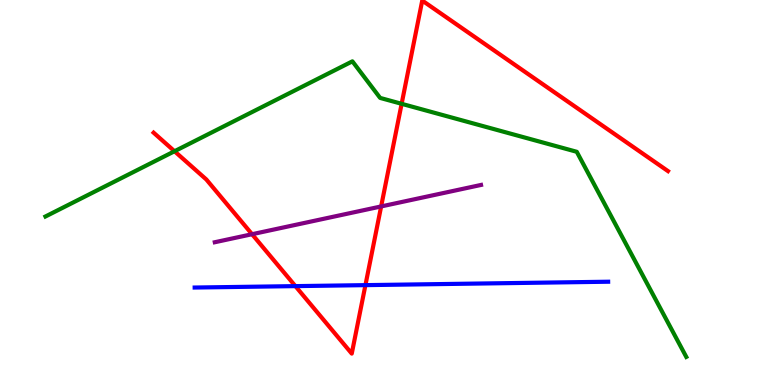[{'lines': ['blue', 'red'], 'intersections': [{'x': 3.81, 'y': 2.57}, {'x': 4.72, 'y': 2.59}]}, {'lines': ['green', 'red'], 'intersections': [{'x': 2.25, 'y': 6.07}, {'x': 5.18, 'y': 7.3}]}, {'lines': ['purple', 'red'], 'intersections': [{'x': 3.25, 'y': 3.92}, {'x': 4.92, 'y': 4.64}]}, {'lines': ['blue', 'green'], 'intersections': []}, {'lines': ['blue', 'purple'], 'intersections': []}, {'lines': ['green', 'purple'], 'intersections': []}]